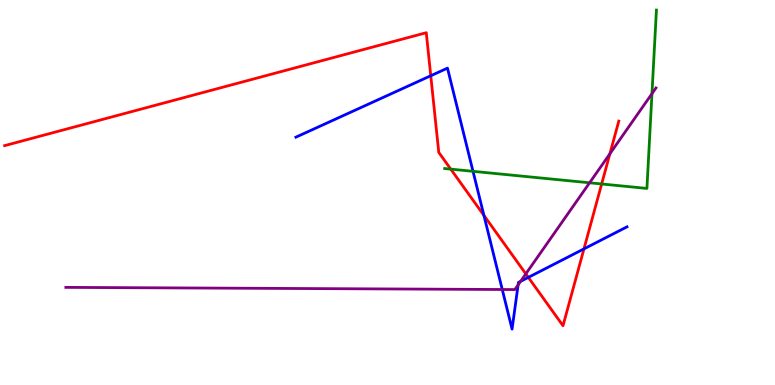[{'lines': ['blue', 'red'], 'intersections': [{'x': 5.56, 'y': 8.03}, {'x': 6.24, 'y': 4.41}, {'x': 6.82, 'y': 2.8}, {'x': 7.53, 'y': 3.54}]}, {'lines': ['green', 'red'], 'intersections': [{'x': 5.82, 'y': 5.61}, {'x': 7.76, 'y': 5.22}]}, {'lines': ['purple', 'red'], 'intersections': [{'x': 6.78, 'y': 2.89}, {'x': 7.87, 'y': 6.01}]}, {'lines': ['blue', 'green'], 'intersections': [{'x': 6.1, 'y': 5.55}]}, {'lines': ['blue', 'purple'], 'intersections': [{'x': 6.48, 'y': 2.48}, {'x': 6.69, 'y': 2.6}, {'x': 6.72, 'y': 2.69}]}, {'lines': ['green', 'purple'], 'intersections': [{'x': 7.61, 'y': 5.25}, {'x': 8.41, 'y': 7.57}]}]